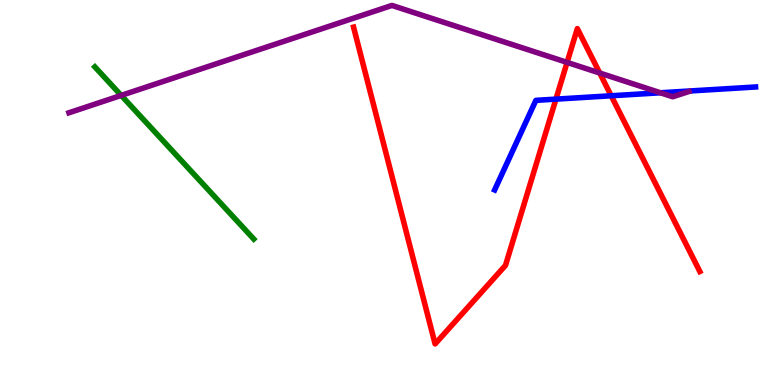[{'lines': ['blue', 'red'], 'intersections': [{'x': 7.17, 'y': 7.43}, {'x': 7.89, 'y': 7.51}]}, {'lines': ['green', 'red'], 'intersections': []}, {'lines': ['purple', 'red'], 'intersections': [{'x': 7.32, 'y': 8.38}, {'x': 7.74, 'y': 8.1}]}, {'lines': ['blue', 'green'], 'intersections': []}, {'lines': ['blue', 'purple'], 'intersections': [{'x': 8.52, 'y': 7.59}]}, {'lines': ['green', 'purple'], 'intersections': [{'x': 1.56, 'y': 7.52}]}]